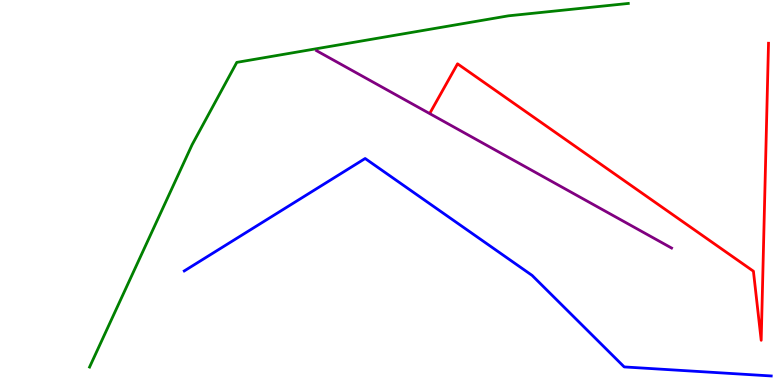[{'lines': ['blue', 'red'], 'intersections': []}, {'lines': ['green', 'red'], 'intersections': []}, {'lines': ['purple', 'red'], 'intersections': []}, {'lines': ['blue', 'green'], 'intersections': []}, {'lines': ['blue', 'purple'], 'intersections': []}, {'lines': ['green', 'purple'], 'intersections': []}]